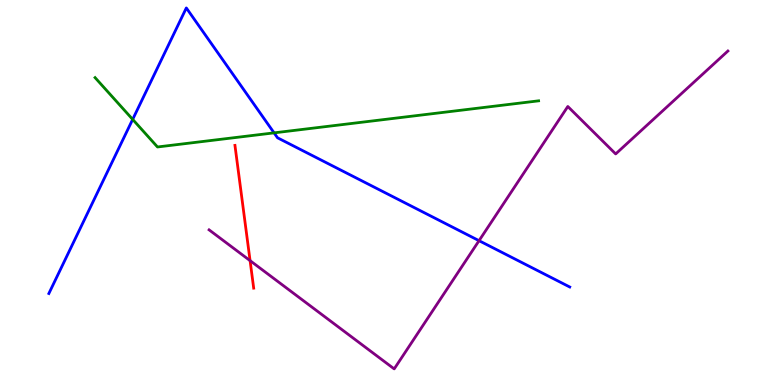[{'lines': ['blue', 'red'], 'intersections': []}, {'lines': ['green', 'red'], 'intersections': []}, {'lines': ['purple', 'red'], 'intersections': [{'x': 3.23, 'y': 3.23}]}, {'lines': ['blue', 'green'], 'intersections': [{'x': 1.71, 'y': 6.9}, {'x': 3.54, 'y': 6.55}]}, {'lines': ['blue', 'purple'], 'intersections': [{'x': 6.18, 'y': 3.75}]}, {'lines': ['green', 'purple'], 'intersections': []}]